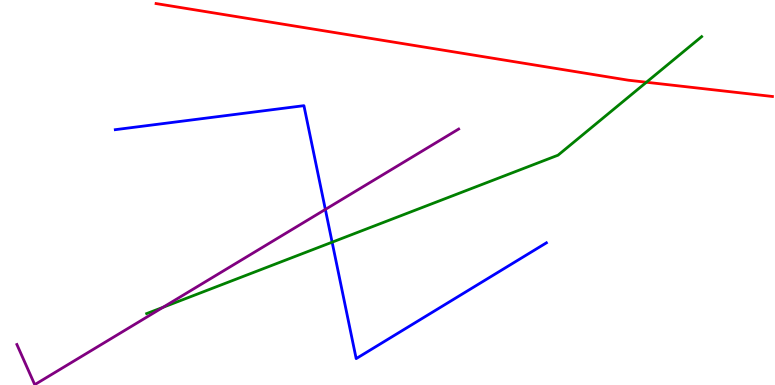[{'lines': ['blue', 'red'], 'intersections': []}, {'lines': ['green', 'red'], 'intersections': [{'x': 8.34, 'y': 7.86}]}, {'lines': ['purple', 'red'], 'intersections': []}, {'lines': ['blue', 'green'], 'intersections': [{'x': 4.29, 'y': 3.71}]}, {'lines': ['blue', 'purple'], 'intersections': [{'x': 4.2, 'y': 4.56}]}, {'lines': ['green', 'purple'], 'intersections': [{'x': 2.1, 'y': 2.02}]}]